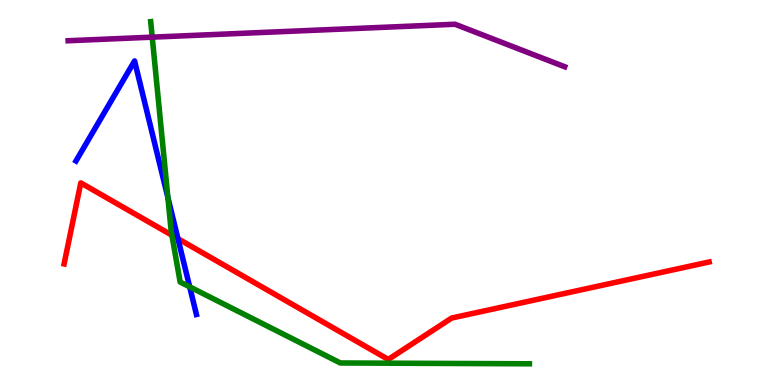[{'lines': ['blue', 'red'], 'intersections': [{'x': 2.3, 'y': 3.8}]}, {'lines': ['green', 'red'], 'intersections': [{'x': 2.22, 'y': 3.89}]}, {'lines': ['purple', 'red'], 'intersections': []}, {'lines': ['blue', 'green'], 'intersections': [{'x': 2.17, 'y': 4.87}, {'x': 2.45, 'y': 2.55}]}, {'lines': ['blue', 'purple'], 'intersections': []}, {'lines': ['green', 'purple'], 'intersections': [{'x': 1.96, 'y': 9.03}]}]